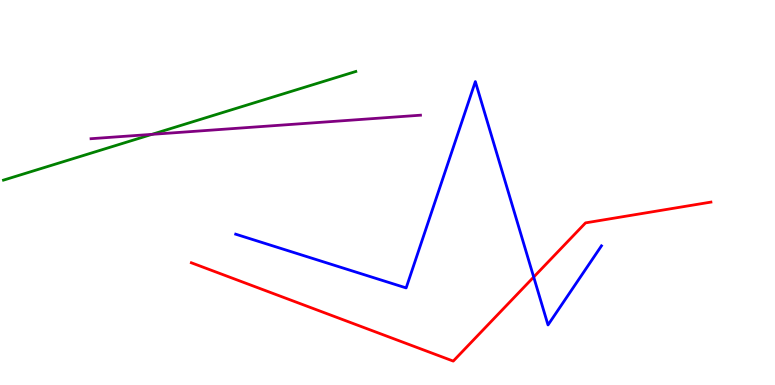[{'lines': ['blue', 'red'], 'intersections': [{'x': 6.89, 'y': 2.8}]}, {'lines': ['green', 'red'], 'intersections': []}, {'lines': ['purple', 'red'], 'intersections': []}, {'lines': ['blue', 'green'], 'intersections': []}, {'lines': ['blue', 'purple'], 'intersections': []}, {'lines': ['green', 'purple'], 'intersections': [{'x': 1.96, 'y': 6.51}]}]